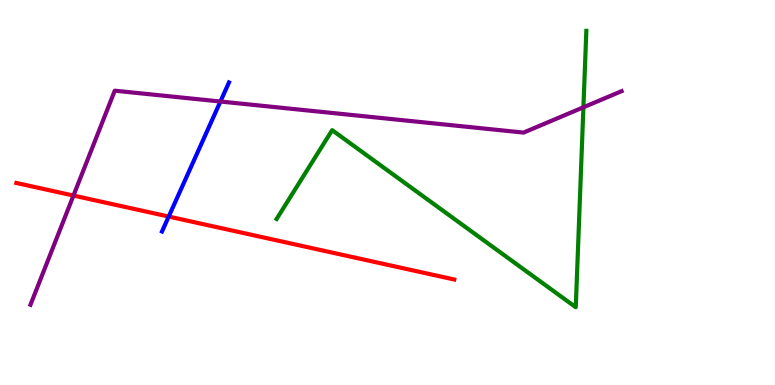[{'lines': ['blue', 'red'], 'intersections': [{'x': 2.18, 'y': 4.38}]}, {'lines': ['green', 'red'], 'intersections': []}, {'lines': ['purple', 'red'], 'intersections': [{'x': 0.948, 'y': 4.92}]}, {'lines': ['blue', 'green'], 'intersections': []}, {'lines': ['blue', 'purple'], 'intersections': [{'x': 2.84, 'y': 7.36}]}, {'lines': ['green', 'purple'], 'intersections': [{'x': 7.53, 'y': 7.21}]}]